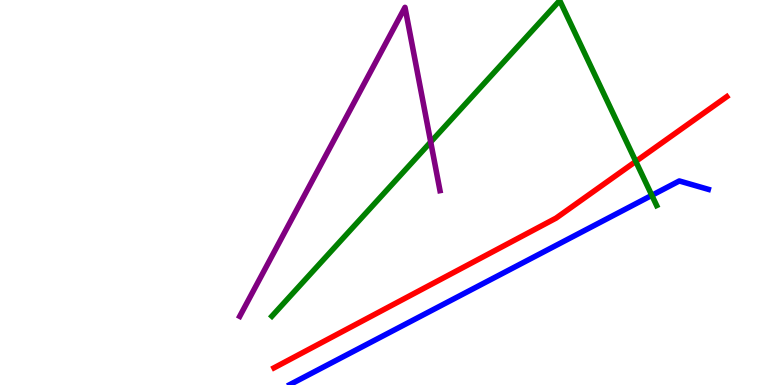[{'lines': ['blue', 'red'], 'intersections': []}, {'lines': ['green', 'red'], 'intersections': [{'x': 8.2, 'y': 5.81}]}, {'lines': ['purple', 'red'], 'intersections': []}, {'lines': ['blue', 'green'], 'intersections': [{'x': 8.41, 'y': 4.93}]}, {'lines': ['blue', 'purple'], 'intersections': []}, {'lines': ['green', 'purple'], 'intersections': [{'x': 5.56, 'y': 6.31}]}]